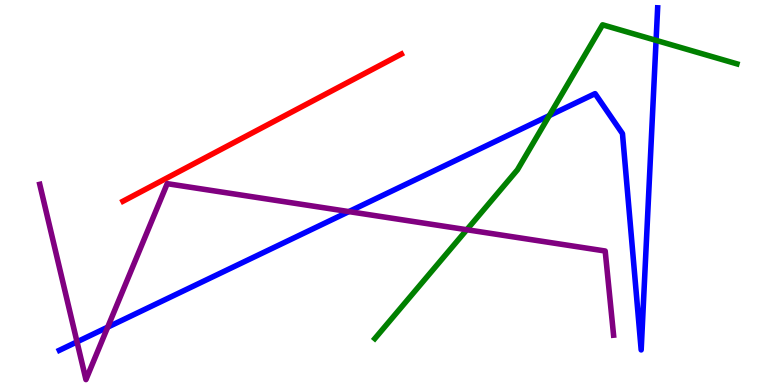[{'lines': ['blue', 'red'], 'intersections': []}, {'lines': ['green', 'red'], 'intersections': []}, {'lines': ['purple', 'red'], 'intersections': []}, {'lines': ['blue', 'green'], 'intersections': [{'x': 7.09, 'y': 7.0}, {'x': 8.47, 'y': 8.95}]}, {'lines': ['blue', 'purple'], 'intersections': [{'x': 0.994, 'y': 1.12}, {'x': 1.39, 'y': 1.5}, {'x': 4.5, 'y': 4.5}]}, {'lines': ['green', 'purple'], 'intersections': [{'x': 6.02, 'y': 4.03}]}]